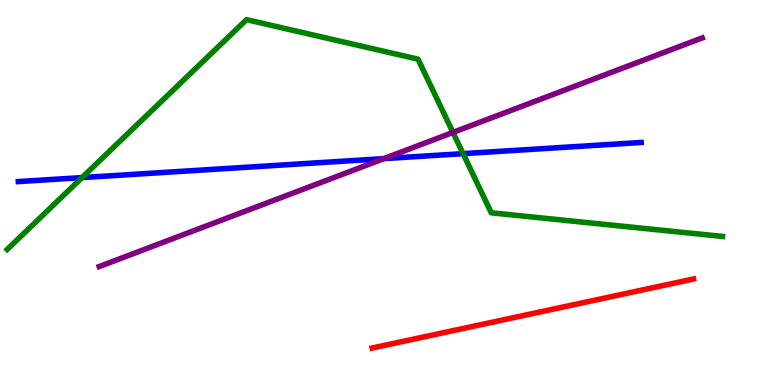[{'lines': ['blue', 'red'], 'intersections': []}, {'lines': ['green', 'red'], 'intersections': []}, {'lines': ['purple', 'red'], 'intersections': []}, {'lines': ['blue', 'green'], 'intersections': [{'x': 1.06, 'y': 5.39}, {'x': 5.98, 'y': 6.01}]}, {'lines': ['blue', 'purple'], 'intersections': [{'x': 4.95, 'y': 5.88}]}, {'lines': ['green', 'purple'], 'intersections': [{'x': 5.84, 'y': 6.56}]}]